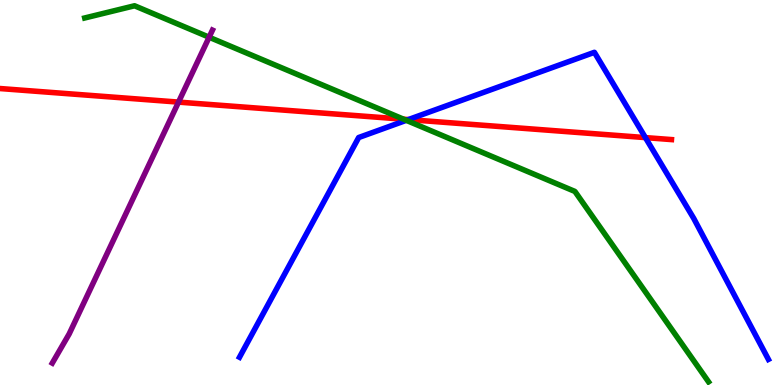[{'lines': ['blue', 'red'], 'intersections': [{'x': 5.27, 'y': 6.89}, {'x': 8.33, 'y': 6.43}]}, {'lines': ['green', 'red'], 'intersections': [{'x': 5.21, 'y': 6.9}]}, {'lines': ['purple', 'red'], 'intersections': [{'x': 2.3, 'y': 7.35}]}, {'lines': ['blue', 'green'], 'intersections': [{'x': 5.24, 'y': 6.87}]}, {'lines': ['blue', 'purple'], 'intersections': []}, {'lines': ['green', 'purple'], 'intersections': [{'x': 2.7, 'y': 9.03}]}]